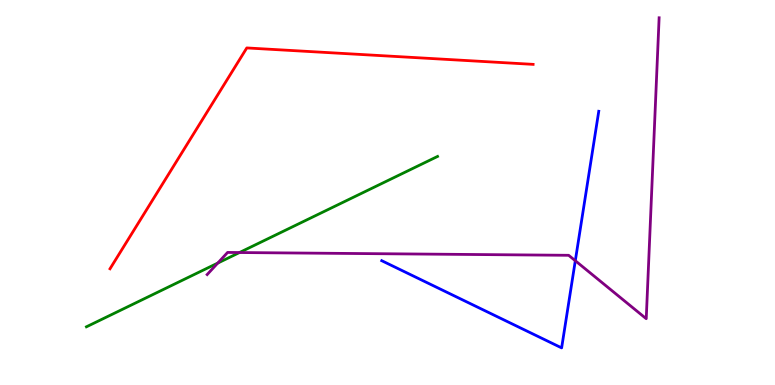[{'lines': ['blue', 'red'], 'intersections': []}, {'lines': ['green', 'red'], 'intersections': []}, {'lines': ['purple', 'red'], 'intersections': []}, {'lines': ['blue', 'green'], 'intersections': []}, {'lines': ['blue', 'purple'], 'intersections': [{'x': 7.42, 'y': 3.23}]}, {'lines': ['green', 'purple'], 'intersections': [{'x': 2.81, 'y': 3.17}, {'x': 3.09, 'y': 3.44}]}]